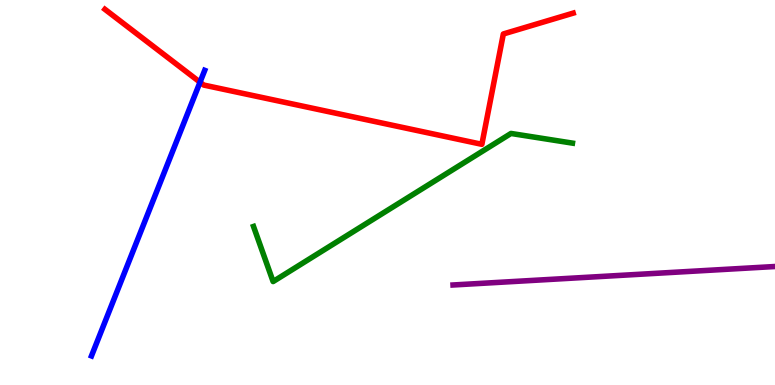[{'lines': ['blue', 'red'], 'intersections': [{'x': 2.58, 'y': 7.86}]}, {'lines': ['green', 'red'], 'intersections': []}, {'lines': ['purple', 'red'], 'intersections': []}, {'lines': ['blue', 'green'], 'intersections': []}, {'lines': ['blue', 'purple'], 'intersections': []}, {'lines': ['green', 'purple'], 'intersections': []}]